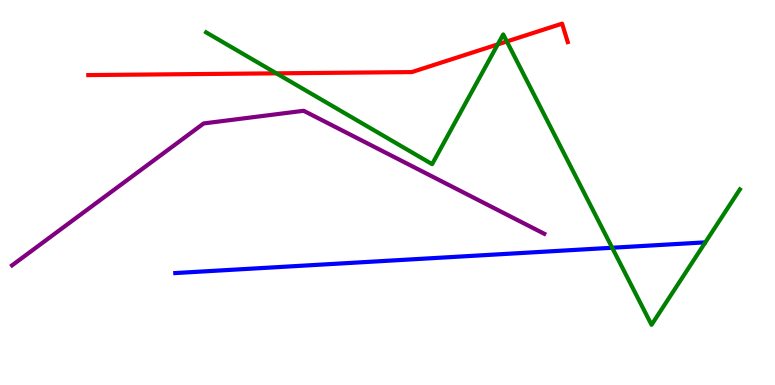[{'lines': ['blue', 'red'], 'intersections': []}, {'lines': ['green', 'red'], 'intersections': [{'x': 3.57, 'y': 8.1}, {'x': 6.42, 'y': 8.85}, {'x': 6.54, 'y': 8.92}]}, {'lines': ['purple', 'red'], 'intersections': []}, {'lines': ['blue', 'green'], 'intersections': [{'x': 7.9, 'y': 3.57}]}, {'lines': ['blue', 'purple'], 'intersections': []}, {'lines': ['green', 'purple'], 'intersections': []}]